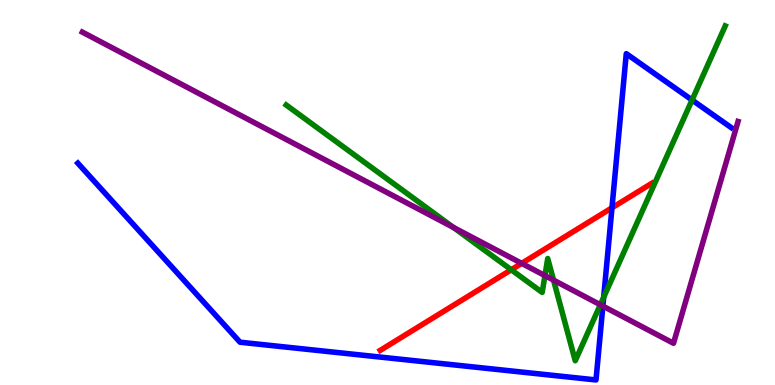[{'lines': ['blue', 'red'], 'intersections': [{'x': 7.9, 'y': 4.6}]}, {'lines': ['green', 'red'], 'intersections': [{'x': 6.6, 'y': 2.99}]}, {'lines': ['purple', 'red'], 'intersections': [{'x': 6.73, 'y': 3.16}]}, {'lines': ['blue', 'green'], 'intersections': [{'x': 7.79, 'y': 2.28}, {'x': 8.93, 'y': 7.4}]}, {'lines': ['blue', 'purple'], 'intersections': [{'x': 7.78, 'y': 2.05}]}, {'lines': ['green', 'purple'], 'intersections': [{'x': 5.85, 'y': 4.09}, {'x': 7.03, 'y': 2.84}, {'x': 7.14, 'y': 2.72}, {'x': 7.75, 'y': 2.08}]}]